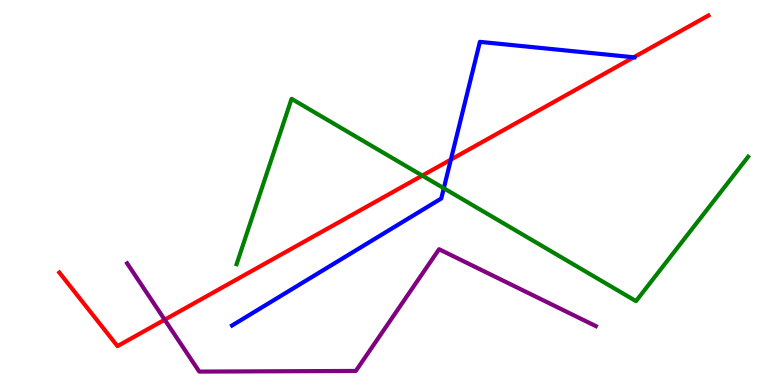[{'lines': ['blue', 'red'], 'intersections': [{'x': 5.82, 'y': 5.85}, {'x': 8.18, 'y': 8.51}]}, {'lines': ['green', 'red'], 'intersections': [{'x': 5.45, 'y': 5.44}]}, {'lines': ['purple', 'red'], 'intersections': [{'x': 2.12, 'y': 1.7}]}, {'lines': ['blue', 'green'], 'intersections': [{'x': 5.73, 'y': 5.11}]}, {'lines': ['blue', 'purple'], 'intersections': []}, {'lines': ['green', 'purple'], 'intersections': []}]